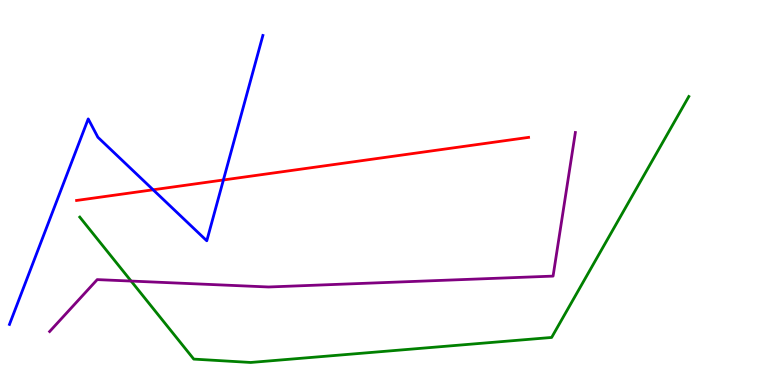[{'lines': ['blue', 'red'], 'intersections': [{'x': 1.98, 'y': 5.07}, {'x': 2.88, 'y': 5.33}]}, {'lines': ['green', 'red'], 'intersections': []}, {'lines': ['purple', 'red'], 'intersections': []}, {'lines': ['blue', 'green'], 'intersections': []}, {'lines': ['blue', 'purple'], 'intersections': []}, {'lines': ['green', 'purple'], 'intersections': [{'x': 1.69, 'y': 2.7}]}]